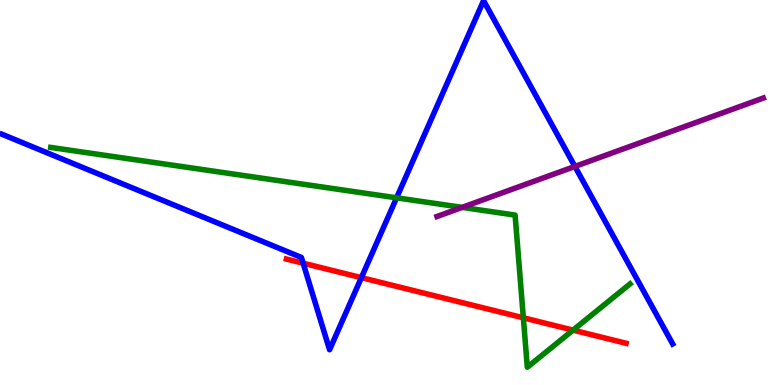[{'lines': ['blue', 'red'], 'intersections': [{'x': 3.91, 'y': 3.16}, {'x': 4.66, 'y': 2.79}]}, {'lines': ['green', 'red'], 'intersections': [{'x': 6.75, 'y': 1.75}, {'x': 7.39, 'y': 1.43}]}, {'lines': ['purple', 'red'], 'intersections': []}, {'lines': ['blue', 'green'], 'intersections': [{'x': 5.12, 'y': 4.86}]}, {'lines': ['blue', 'purple'], 'intersections': [{'x': 7.42, 'y': 5.68}]}, {'lines': ['green', 'purple'], 'intersections': [{'x': 5.96, 'y': 4.61}]}]